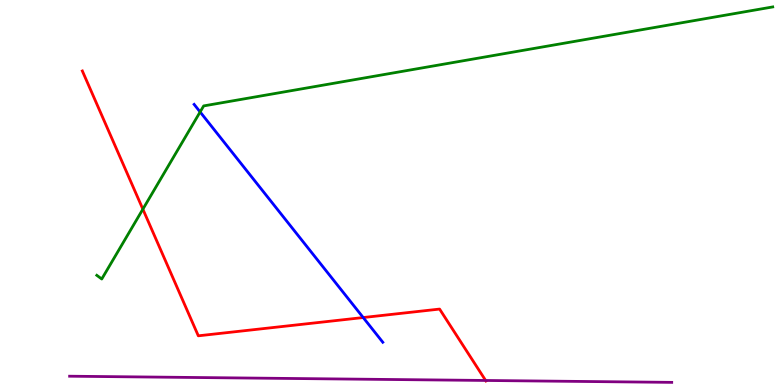[{'lines': ['blue', 'red'], 'intersections': [{'x': 4.69, 'y': 1.75}]}, {'lines': ['green', 'red'], 'intersections': [{'x': 1.84, 'y': 4.57}]}, {'lines': ['purple', 'red'], 'intersections': [{'x': 6.27, 'y': 0.118}]}, {'lines': ['blue', 'green'], 'intersections': [{'x': 2.58, 'y': 7.09}]}, {'lines': ['blue', 'purple'], 'intersections': []}, {'lines': ['green', 'purple'], 'intersections': []}]